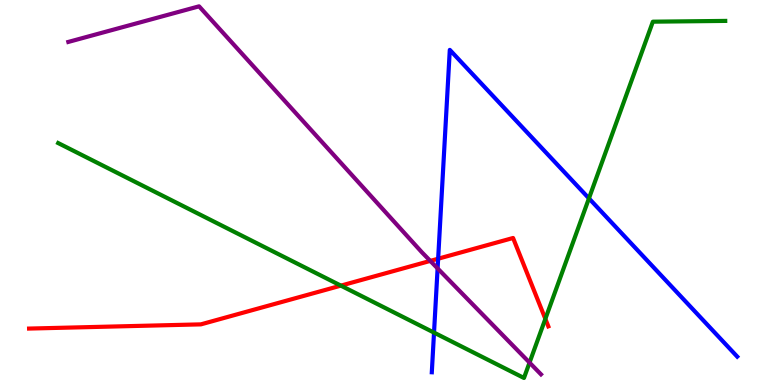[{'lines': ['blue', 'red'], 'intersections': [{'x': 5.65, 'y': 3.28}]}, {'lines': ['green', 'red'], 'intersections': [{'x': 4.4, 'y': 2.58}, {'x': 7.04, 'y': 1.72}]}, {'lines': ['purple', 'red'], 'intersections': [{'x': 5.55, 'y': 3.22}]}, {'lines': ['blue', 'green'], 'intersections': [{'x': 5.6, 'y': 1.36}, {'x': 7.6, 'y': 4.85}]}, {'lines': ['blue', 'purple'], 'intersections': [{'x': 5.65, 'y': 3.03}]}, {'lines': ['green', 'purple'], 'intersections': [{'x': 6.83, 'y': 0.582}]}]